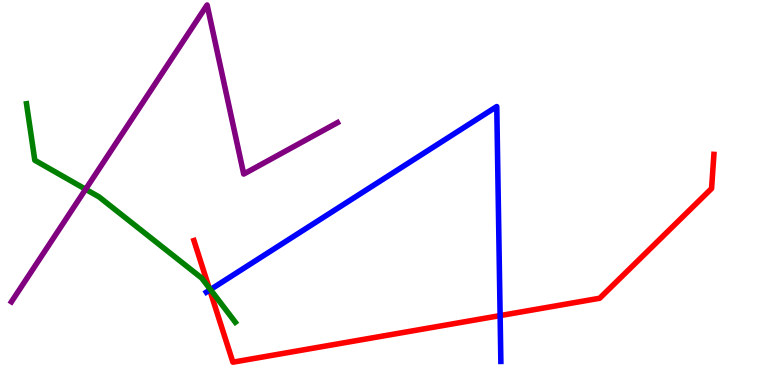[{'lines': ['blue', 'red'], 'intersections': [{'x': 2.71, 'y': 2.47}, {'x': 6.45, 'y': 1.8}]}, {'lines': ['green', 'red'], 'intersections': [{'x': 2.7, 'y': 2.53}]}, {'lines': ['purple', 'red'], 'intersections': []}, {'lines': ['blue', 'green'], 'intersections': [{'x': 2.72, 'y': 2.48}]}, {'lines': ['blue', 'purple'], 'intersections': []}, {'lines': ['green', 'purple'], 'intersections': [{'x': 1.1, 'y': 5.08}]}]